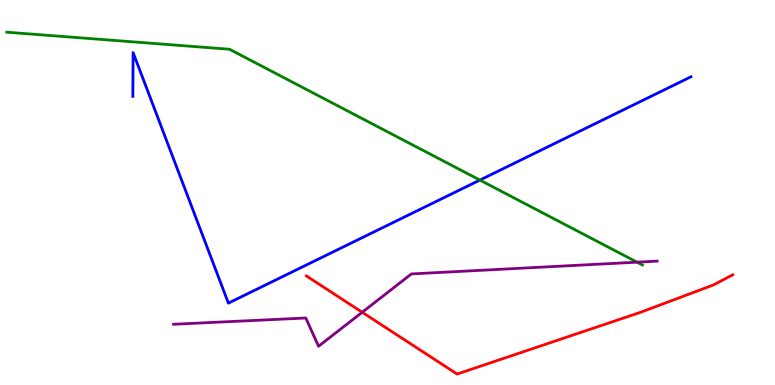[{'lines': ['blue', 'red'], 'intersections': []}, {'lines': ['green', 'red'], 'intersections': []}, {'lines': ['purple', 'red'], 'intersections': [{'x': 4.67, 'y': 1.89}]}, {'lines': ['blue', 'green'], 'intersections': [{'x': 6.19, 'y': 5.32}]}, {'lines': ['blue', 'purple'], 'intersections': []}, {'lines': ['green', 'purple'], 'intersections': [{'x': 8.22, 'y': 3.19}]}]